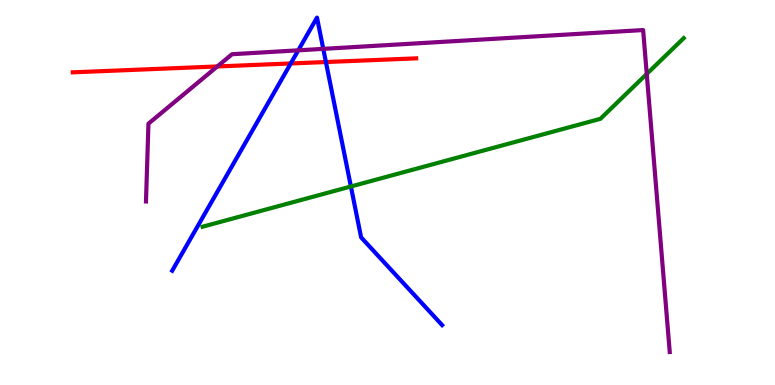[{'lines': ['blue', 'red'], 'intersections': [{'x': 3.75, 'y': 8.35}, {'x': 4.21, 'y': 8.39}]}, {'lines': ['green', 'red'], 'intersections': []}, {'lines': ['purple', 'red'], 'intersections': [{'x': 2.8, 'y': 8.27}]}, {'lines': ['blue', 'green'], 'intersections': [{'x': 4.53, 'y': 5.16}]}, {'lines': ['blue', 'purple'], 'intersections': [{'x': 3.85, 'y': 8.69}, {'x': 4.17, 'y': 8.73}]}, {'lines': ['green', 'purple'], 'intersections': [{'x': 8.35, 'y': 8.08}]}]